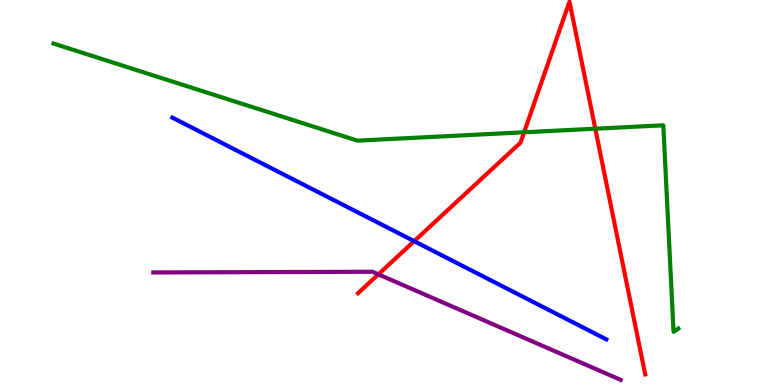[{'lines': ['blue', 'red'], 'intersections': [{'x': 5.34, 'y': 3.74}]}, {'lines': ['green', 'red'], 'intersections': [{'x': 6.76, 'y': 6.56}, {'x': 7.68, 'y': 6.66}]}, {'lines': ['purple', 'red'], 'intersections': [{'x': 4.88, 'y': 2.87}]}, {'lines': ['blue', 'green'], 'intersections': []}, {'lines': ['blue', 'purple'], 'intersections': []}, {'lines': ['green', 'purple'], 'intersections': []}]